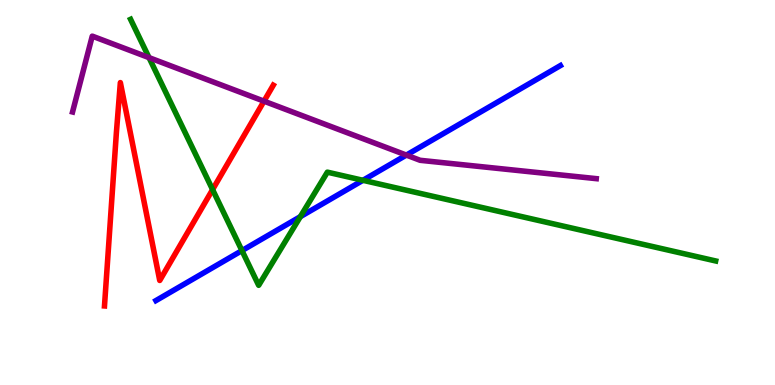[{'lines': ['blue', 'red'], 'intersections': []}, {'lines': ['green', 'red'], 'intersections': [{'x': 2.74, 'y': 5.08}]}, {'lines': ['purple', 'red'], 'intersections': [{'x': 3.41, 'y': 7.37}]}, {'lines': ['blue', 'green'], 'intersections': [{'x': 3.12, 'y': 3.49}, {'x': 3.88, 'y': 4.37}, {'x': 4.68, 'y': 5.32}]}, {'lines': ['blue', 'purple'], 'intersections': [{'x': 5.24, 'y': 5.97}]}, {'lines': ['green', 'purple'], 'intersections': [{'x': 1.92, 'y': 8.5}]}]